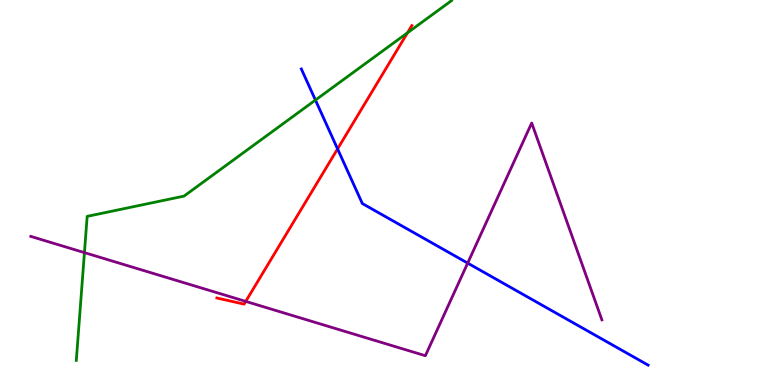[{'lines': ['blue', 'red'], 'intersections': [{'x': 4.36, 'y': 6.13}]}, {'lines': ['green', 'red'], 'intersections': [{'x': 5.26, 'y': 9.15}]}, {'lines': ['purple', 'red'], 'intersections': [{'x': 3.17, 'y': 2.17}]}, {'lines': ['blue', 'green'], 'intersections': [{'x': 4.07, 'y': 7.4}]}, {'lines': ['blue', 'purple'], 'intersections': [{'x': 6.03, 'y': 3.17}]}, {'lines': ['green', 'purple'], 'intersections': [{'x': 1.09, 'y': 3.44}]}]